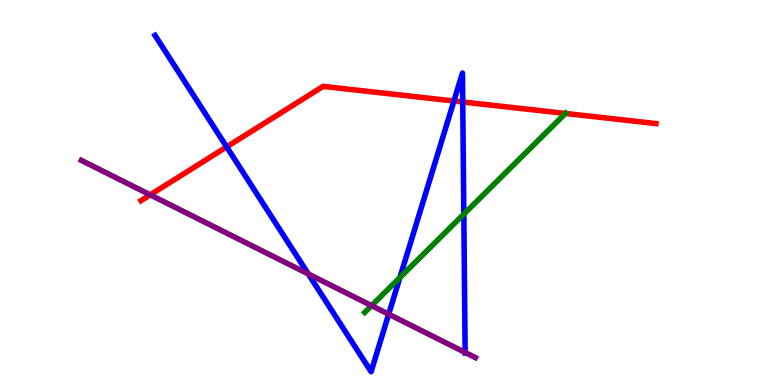[{'lines': ['blue', 'red'], 'intersections': [{'x': 2.92, 'y': 6.18}, {'x': 5.86, 'y': 7.38}, {'x': 5.97, 'y': 7.35}]}, {'lines': ['green', 'red'], 'intersections': [{'x': 7.3, 'y': 7.05}]}, {'lines': ['purple', 'red'], 'intersections': [{'x': 1.94, 'y': 4.94}]}, {'lines': ['blue', 'green'], 'intersections': [{'x': 5.16, 'y': 2.79}, {'x': 5.98, 'y': 4.44}]}, {'lines': ['blue', 'purple'], 'intersections': [{'x': 3.98, 'y': 2.88}, {'x': 5.02, 'y': 1.84}, {'x': 6.0, 'y': 0.845}]}, {'lines': ['green', 'purple'], 'intersections': [{'x': 4.79, 'y': 2.06}]}]